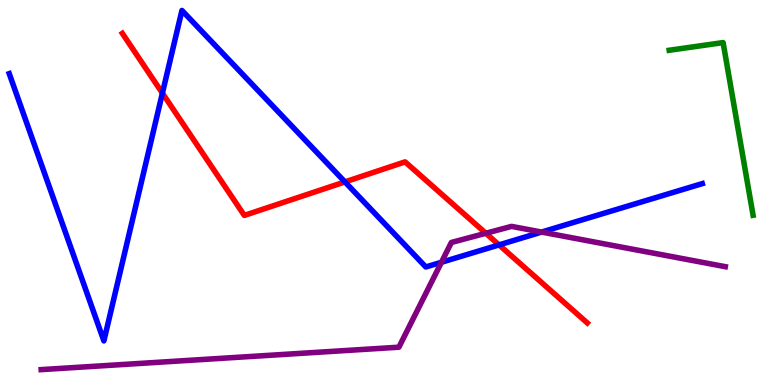[{'lines': ['blue', 'red'], 'intersections': [{'x': 2.1, 'y': 7.58}, {'x': 4.45, 'y': 5.28}, {'x': 6.44, 'y': 3.64}]}, {'lines': ['green', 'red'], 'intersections': []}, {'lines': ['purple', 'red'], 'intersections': [{'x': 6.27, 'y': 3.94}]}, {'lines': ['blue', 'green'], 'intersections': []}, {'lines': ['blue', 'purple'], 'intersections': [{'x': 5.7, 'y': 3.19}, {'x': 6.99, 'y': 3.97}]}, {'lines': ['green', 'purple'], 'intersections': []}]